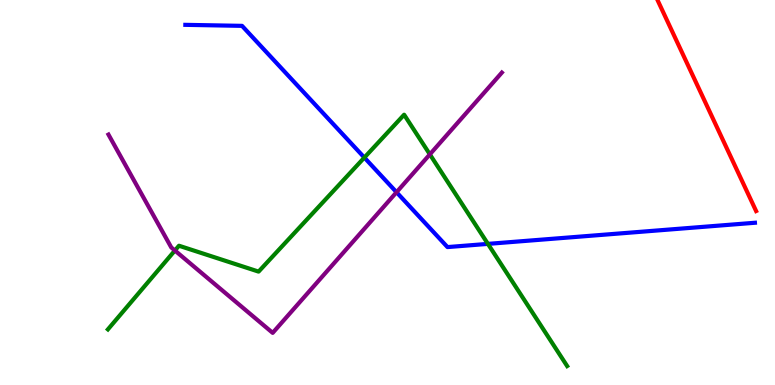[{'lines': ['blue', 'red'], 'intersections': []}, {'lines': ['green', 'red'], 'intersections': []}, {'lines': ['purple', 'red'], 'intersections': []}, {'lines': ['blue', 'green'], 'intersections': [{'x': 4.7, 'y': 5.91}, {'x': 6.3, 'y': 3.67}]}, {'lines': ['blue', 'purple'], 'intersections': [{'x': 5.12, 'y': 5.01}]}, {'lines': ['green', 'purple'], 'intersections': [{'x': 2.26, 'y': 3.49}, {'x': 5.55, 'y': 5.99}]}]